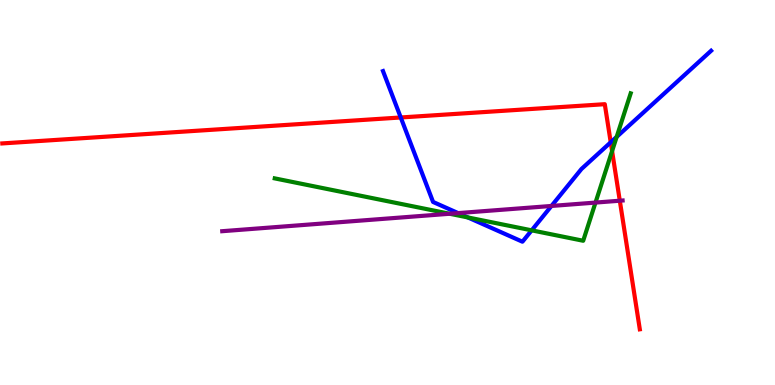[{'lines': ['blue', 'red'], 'intersections': [{'x': 5.17, 'y': 6.95}, {'x': 7.88, 'y': 6.3}]}, {'lines': ['green', 'red'], 'intersections': [{'x': 7.9, 'y': 6.08}]}, {'lines': ['purple', 'red'], 'intersections': [{'x': 8.0, 'y': 4.79}]}, {'lines': ['blue', 'green'], 'intersections': [{'x': 6.04, 'y': 4.35}, {'x': 6.86, 'y': 4.02}, {'x': 7.96, 'y': 6.44}]}, {'lines': ['blue', 'purple'], 'intersections': [{'x': 5.91, 'y': 4.46}, {'x': 7.12, 'y': 4.65}]}, {'lines': ['green', 'purple'], 'intersections': [{'x': 5.8, 'y': 4.45}, {'x': 7.68, 'y': 4.74}]}]